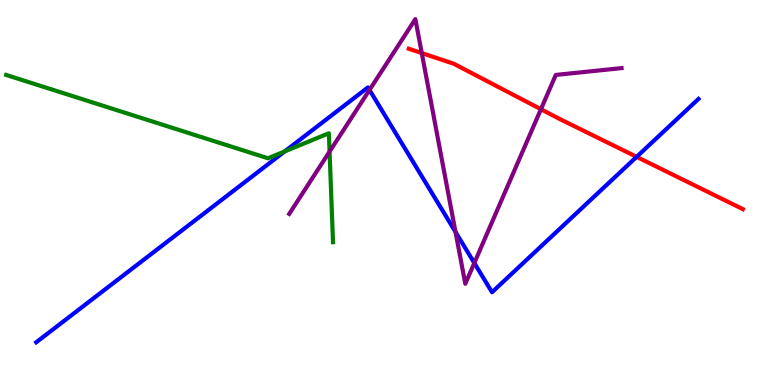[{'lines': ['blue', 'red'], 'intersections': [{'x': 8.21, 'y': 5.93}]}, {'lines': ['green', 'red'], 'intersections': []}, {'lines': ['purple', 'red'], 'intersections': [{'x': 5.44, 'y': 8.62}, {'x': 6.98, 'y': 7.16}]}, {'lines': ['blue', 'green'], 'intersections': [{'x': 3.67, 'y': 6.07}]}, {'lines': ['blue', 'purple'], 'intersections': [{'x': 4.77, 'y': 7.66}, {'x': 5.88, 'y': 3.97}, {'x': 6.12, 'y': 3.17}]}, {'lines': ['green', 'purple'], 'intersections': [{'x': 4.25, 'y': 6.06}]}]